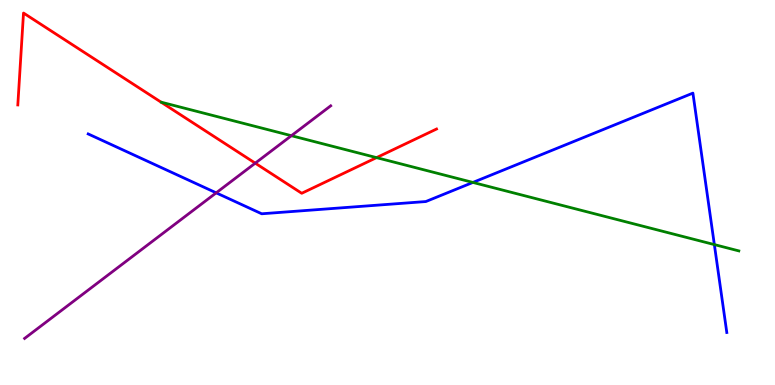[{'lines': ['blue', 'red'], 'intersections': []}, {'lines': ['green', 'red'], 'intersections': [{'x': 4.86, 'y': 5.91}]}, {'lines': ['purple', 'red'], 'intersections': [{'x': 3.29, 'y': 5.76}]}, {'lines': ['blue', 'green'], 'intersections': [{'x': 6.1, 'y': 5.26}, {'x': 9.22, 'y': 3.65}]}, {'lines': ['blue', 'purple'], 'intersections': [{'x': 2.79, 'y': 4.99}]}, {'lines': ['green', 'purple'], 'intersections': [{'x': 3.76, 'y': 6.48}]}]